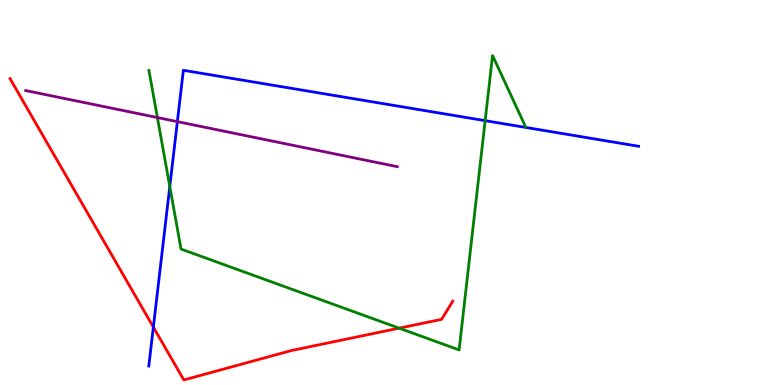[{'lines': ['blue', 'red'], 'intersections': [{'x': 1.98, 'y': 1.5}]}, {'lines': ['green', 'red'], 'intersections': [{'x': 5.15, 'y': 1.48}]}, {'lines': ['purple', 'red'], 'intersections': []}, {'lines': ['blue', 'green'], 'intersections': [{'x': 2.19, 'y': 5.16}, {'x': 6.26, 'y': 6.87}]}, {'lines': ['blue', 'purple'], 'intersections': [{'x': 2.29, 'y': 6.84}]}, {'lines': ['green', 'purple'], 'intersections': [{'x': 2.03, 'y': 6.95}]}]